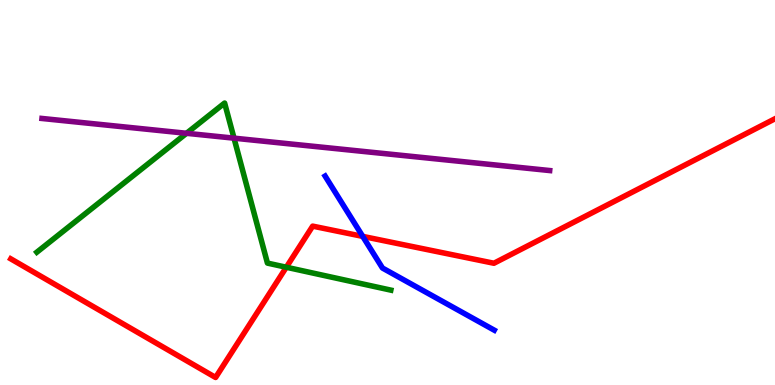[{'lines': ['blue', 'red'], 'intersections': [{'x': 4.68, 'y': 3.86}]}, {'lines': ['green', 'red'], 'intersections': [{'x': 3.69, 'y': 3.06}]}, {'lines': ['purple', 'red'], 'intersections': []}, {'lines': ['blue', 'green'], 'intersections': []}, {'lines': ['blue', 'purple'], 'intersections': []}, {'lines': ['green', 'purple'], 'intersections': [{'x': 2.41, 'y': 6.54}, {'x': 3.02, 'y': 6.41}]}]